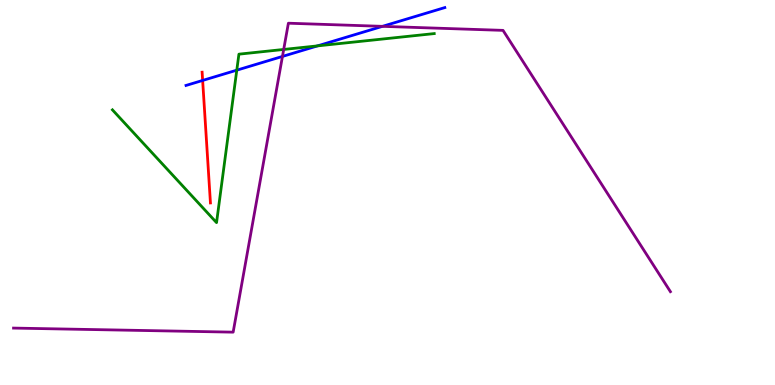[{'lines': ['blue', 'red'], 'intersections': [{'x': 2.61, 'y': 7.91}]}, {'lines': ['green', 'red'], 'intersections': []}, {'lines': ['purple', 'red'], 'intersections': []}, {'lines': ['blue', 'green'], 'intersections': [{'x': 3.06, 'y': 8.18}, {'x': 4.1, 'y': 8.81}]}, {'lines': ['blue', 'purple'], 'intersections': [{'x': 3.64, 'y': 8.53}, {'x': 4.93, 'y': 9.32}]}, {'lines': ['green', 'purple'], 'intersections': [{'x': 3.66, 'y': 8.72}]}]